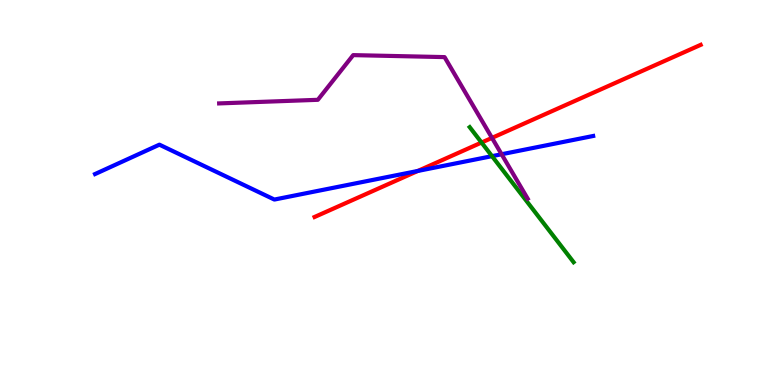[{'lines': ['blue', 'red'], 'intersections': [{'x': 5.39, 'y': 5.56}]}, {'lines': ['green', 'red'], 'intersections': [{'x': 6.21, 'y': 6.3}]}, {'lines': ['purple', 'red'], 'intersections': [{'x': 6.35, 'y': 6.42}]}, {'lines': ['blue', 'green'], 'intersections': [{'x': 6.35, 'y': 5.94}]}, {'lines': ['blue', 'purple'], 'intersections': [{'x': 6.47, 'y': 5.99}]}, {'lines': ['green', 'purple'], 'intersections': []}]